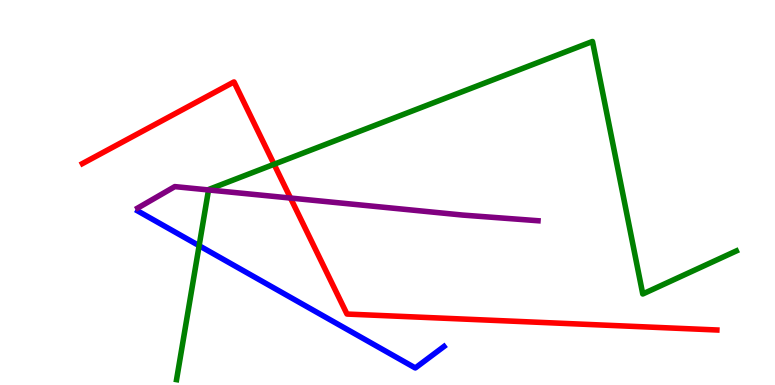[{'lines': ['blue', 'red'], 'intersections': []}, {'lines': ['green', 'red'], 'intersections': [{'x': 3.54, 'y': 5.73}]}, {'lines': ['purple', 'red'], 'intersections': [{'x': 3.75, 'y': 4.86}]}, {'lines': ['blue', 'green'], 'intersections': [{'x': 2.57, 'y': 3.62}]}, {'lines': ['blue', 'purple'], 'intersections': []}, {'lines': ['green', 'purple'], 'intersections': [{'x': 2.69, 'y': 5.07}]}]